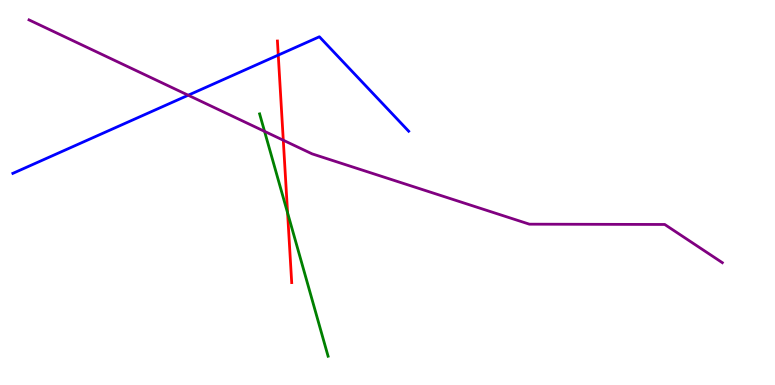[{'lines': ['blue', 'red'], 'intersections': [{'x': 3.59, 'y': 8.57}]}, {'lines': ['green', 'red'], 'intersections': [{'x': 3.71, 'y': 4.47}]}, {'lines': ['purple', 'red'], 'intersections': [{'x': 3.66, 'y': 6.36}]}, {'lines': ['blue', 'green'], 'intersections': []}, {'lines': ['blue', 'purple'], 'intersections': [{'x': 2.43, 'y': 7.53}]}, {'lines': ['green', 'purple'], 'intersections': [{'x': 3.41, 'y': 6.59}]}]